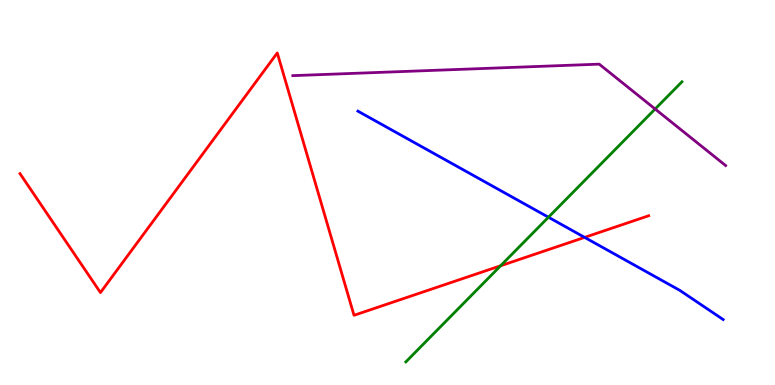[{'lines': ['blue', 'red'], 'intersections': [{'x': 7.54, 'y': 3.83}]}, {'lines': ['green', 'red'], 'intersections': [{'x': 6.46, 'y': 3.1}]}, {'lines': ['purple', 'red'], 'intersections': []}, {'lines': ['blue', 'green'], 'intersections': [{'x': 7.08, 'y': 4.36}]}, {'lines': ['blue', 'purple'], 'intersections': []}, {'lines': ['green', 'purple'], 'intersections': [{'x': 8.45, 'y': 7.17}]}]